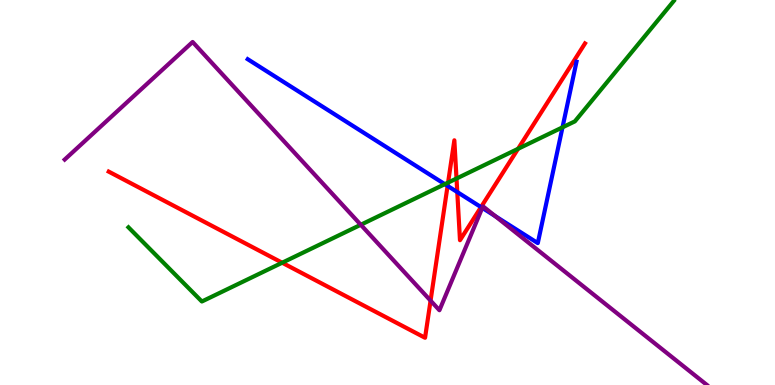[{'lines': ['blue', 'red'], 'intersections': [{'x': 5.78, 'y': 5.17}, {'x': 5.9, 'y': 5.01}, {'x': 6.21, 'y': 4.62}]}, {'lines': ['green', 'red'], 'intersections': [{'x': 3.64, 'y': 3.18}, {'x': 5.78, 'y': 5.26}, {'x': 5.89, 'y': 5.36}, {'x': 6.68, 'y': 6.13}]}, {'lines': ['purple', 'red'], 'intersections': [{'x': 5.56, 'y': 2.19}]}, {'lines': ['blue', 'green'], 'intersections': [{'x': 5.74, 'y': 5.22}, {'x': 7.26, 'y': 6.69}]}, {'lines': ['blue', 'purple'], 'intersections': [{'x': 6.22, 'y': 4.6}, {'x': 6.39, 'y': 4.39}]}, {'lines': ['green', 'purple'], 'intersections': [{'x': 4.66, 'y': 4.16}]}]